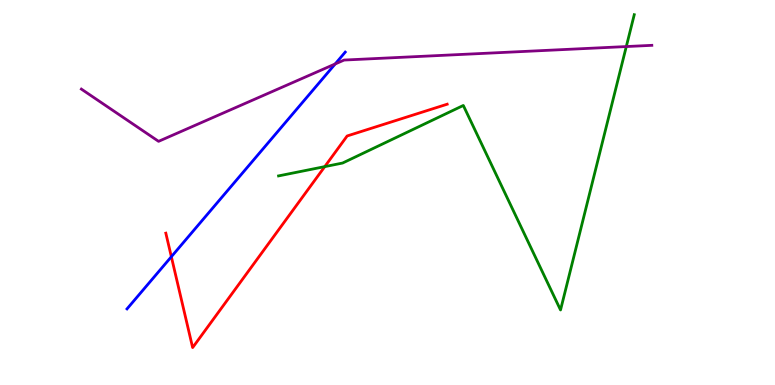[{'lines': ['blue', 'red'], 'intersections': [{'x': 2.21, 'y': 3.33}]}, {'lines': ['green', 'red'], 'intersections': [{'x': 4.19, 'y': 5.67}]}, {'lines': ['purple', 'red'], 'intersections': []}, {'lines': ['blue', 'green'], 'intersections': []}, {'lines': ['blue', 'purple'], 'intersections': [{'x': 4.32, 'y': 8.34}]}, {'lines': ['green', 'purple'], 'intersections': [{'x': 8.08, 'y': 8.79}]}]